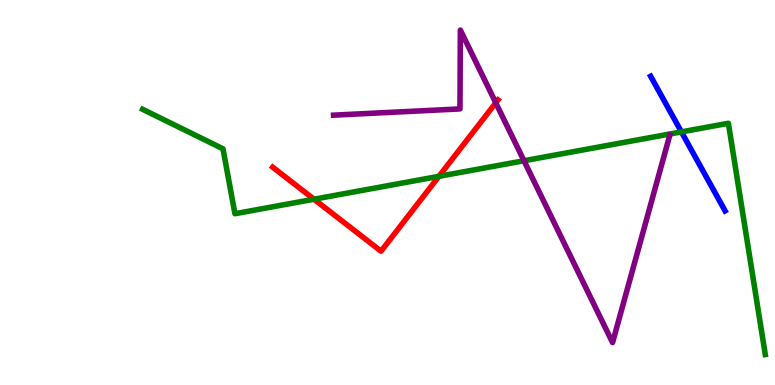[{'lines': ['blue', 'red'], 'intersections': []}, {'lines': ['green', 'red'], 'intersections': [{'x': 4.05, 'y': 4.83}, {'x': 5.66, 'y': 5.42}]}, {'lines': ['purple', 'red'], 'intersections': [{'x': 6.4, 'y': 7.33}]}, {'lines': ['blue', 'green'], 'intersections': [{'x': 8.79, 'y': 6.57}]}, {'lines': ['blue', 'purple'], 'intersections': []}, {'lines': ['green', 'purple'], 'intersections': [{'x': 6.76, 'y': 5.82}]}]